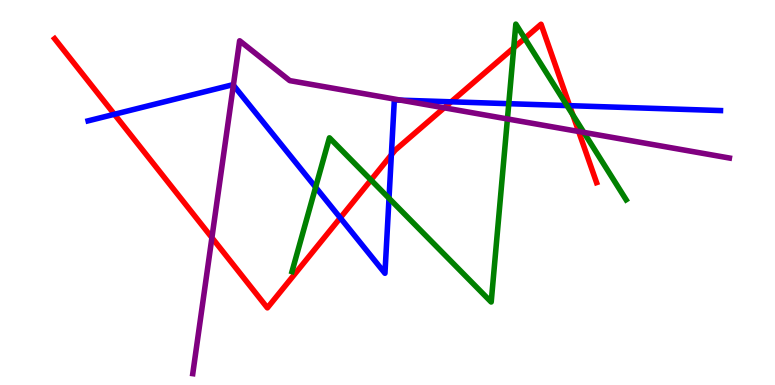[{'lines': ['blue', 'red'], 'intersections': [{'x': 1.48, 'y': 7.03}, {'x': 4.39, 'y': 4.34}, {'x': 5.05, 'y': 5.98}, {'x': 5.82, 'y': 7.36}, {'x': 7.35, 'y': 7.26}]}, {'lines': ['green', 'red'], 'intersections': [{'x': 4.79, 'y': 5.33}, {'x': 6.63, 'y': 8.76}, {'x': 6.77, 'y': 9.0}, {'x': 7.39, 'y': 7.02}]}, {'lines': ['purple', 'red'], 'intersections': [{'x': 2.73, 'y': 3.83}, {'x': 5.73, 'y': 7.2}, {'x': 7.47, 'y': 6.58}]}, {'lines': ['blue', 'green'], 'intersections': [{'x': 4.07, 'y': 5.14}, {'x': 5.02, 'y': 4.85}, {'x': 6.56, 'y': 7.31}, {'x': 7.32, 'y': 7.26}]}, {'lines': ['blue', 'purple'], 'intersections': [{'x': 3.01, 'y': 7.79}, {'x': 5.17, 'y': 7.4}]}, {'lines': ['green', 'purple'], 'intersections': [{'x': 6.55, 'y': 6.91}, {'x': 7.53, 'y': 6.56}]}]